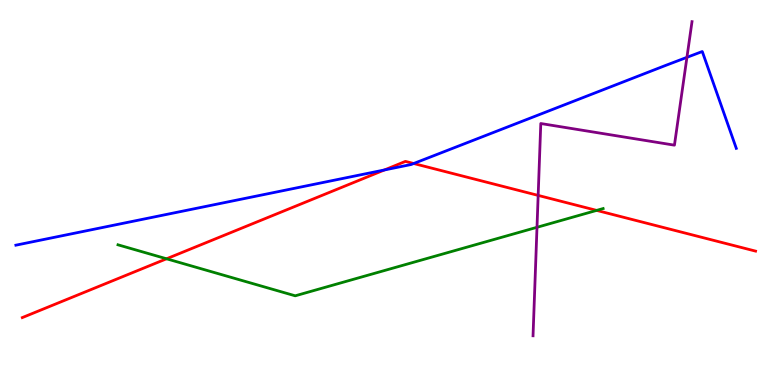[{'lines': ['blue', 'red'], 'intersections': [{'x': 4.96, 'y': 5.59}, {'x': 5.34, 'y': 5.75}]}, {'lines': ['green', 'red'], 'intersections': [{'x': 2.15, 'y': 3.28}, {'x': 7.7, 'y': 4.54}]}, {'lines': ['purple', 'red'], 'intersections': [{'x': 6.94, 'y': 4.92}]}, {'lines': ['blue', 'green'], 'intersections': []}, {'lines': ['blue', 'purple'], 'intersections': [{'x': 8.86, 'y': 8.51}]}, {'lines': ['green', 'purple'], 'intersections': [{'x': 6.93, 'y': 4.1}]}]